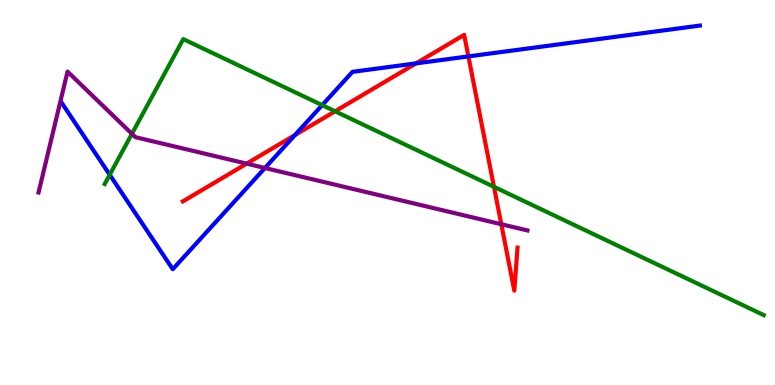[{'lines': ['blue', 'red'], 'intersections': [{'x': 3.81, 'y': 6.49}, {'x': 5.37, 'y': 8.35}, {'x': 6.04, 'y': 8.53}]}, {'lines': ['green', 'red'], 'intersections': [{'x': 4.32, 'y': 7.11}, {'x': 6.37, 'y': 5.15}]}, {'lines': ['purple', 'red'], 'intersections': [{'x': 3.18, 'y': 5.75}, {'x': 6.47, 'y': 4.18}]}, {'lines': ['blue', 'green'], 'intersections': [{'x': 1.42, 'y': 5.46}, {'x': 4.16, 'y': 7.27}]}, {'lines': ['blue', 'purple'], 'intersections': [{'x': 3.42, 'y': 5.64}]}, {'lines': ['green', 'purple'], 'intersections': [{'x': 1.7, 'y': 6.52}]}]